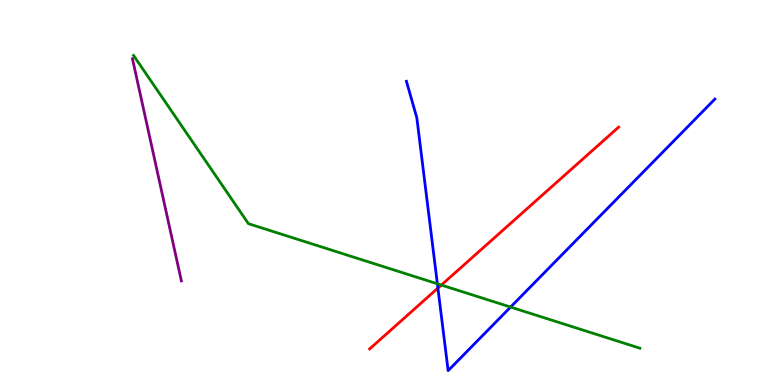[{'lines': ['blue', 'red'], 'intersections': [{'x': 5.65, 'y': 2.52}]}, {'lines': ['green', 'red'], 'intersections': [{'x': 5.69, 'y': 2.6}]}, {'lines': ['purple', 'red'], 'intersections': []}, {'lines': ['blue', 'green'], 'intersections': [{'x': 5.64, 'y': 2.63}, {'x': 6.59, 'y': 2.02}]}, {'lines': ['blue', 'purple'], 'intersections': []}, {'lines': ['green', 'purple'], 'intersections': []}]